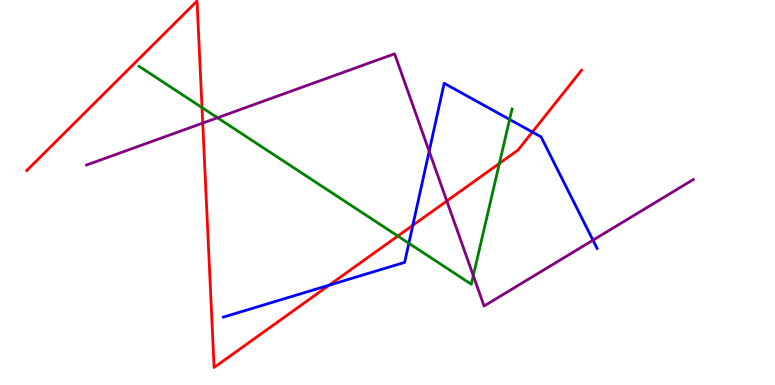[{'lines': ['blue', 'red'], 'intersections': [{'x': 4.25, 'y': 2.59}, {'x': 5.33, 'y': 4.15}, {'x': 6.87, 'y': 6.57}]}, {'lines': ['green', 'red'], 'intersections': [{'x': 2.61, 'y': 7.21}, {'x': 5.13, 'y': 3.87}, {'x': 6.44, 'y': 5.76}]}, {'lines': ['purple', 'red'], 'intersections': [{'x': 2.62, 'y': 6.8}, {'x': 5.77, 'y': 4.78}]}, {'lines': ['blue', 'green'], 'intersections': [{'x': 5.28, 'y': 3.68}, {'x': 6.58, 'y': 6.9}]}, {'lines': ['blue', 'purple'], 'intersections': [{'x': 5.54, 'y': 6.07}, {'x': 7.65, 'y': 3.76}]}, {'lines': ['green', 'purple'], 'intersections': [{'x': 2.81, 'y': 6.94}, {'x': 6.11, 'y': 2.84}]}]